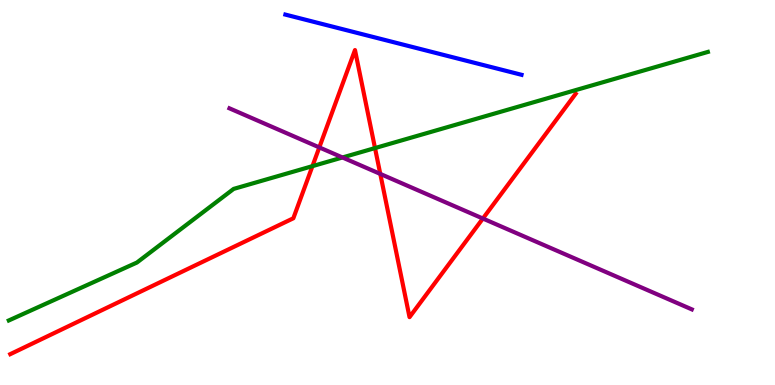[{'lines': ['blue', 'red'], 'intersections': []}, {'lines': ['green', 'red'], 'intersections': [{'x': 4.03, 'y': 5.68}, {'x': 4.84, 'y': 6.15}]}, {'lines': ['purple', 'red'], 'intersections': [{'x': 4.12, 'y': 6.17}, {'x': 4.91, 'y': 5.48}, {'x': 6.23, 'y': 4.32}]}, {'lines': ['blue', 'green'], 'intersections': []}, {'lines': ['blue', 'purple'], 'intersections': []}, {'lines': ['green', 'purple'], 'intersections': [{'x': 4.42, 'y': 5.91}]}]